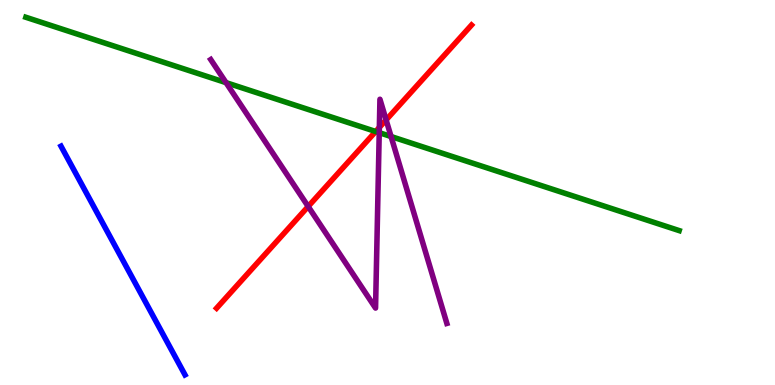[{'lines': ['blue', 'red'], 'intersections': []}, {'lines': ['green', 'red'], 'intersections': [{'x': 4.85, 'y': 6.58}]}, {'lines': ['purple', 'red'], 'intersections': [{'x': 3.98, 'y': 4.64}, {'x': 4.89, 'y': 6.69}, {'x': 4.98, 'y': 6.89}]}, {'lines': ['blue', 'green'], 'intersections': []}, {'lines': ['blue', 'purple'], 'intersections': []}, {'lines': ['green', 'purple'], 'intersections': [{'x': 2.92, 'y': 7.85}, {'x': 4.89, 'y': 6.55}, {'x': 5.05, 'y': 6.45}]}]